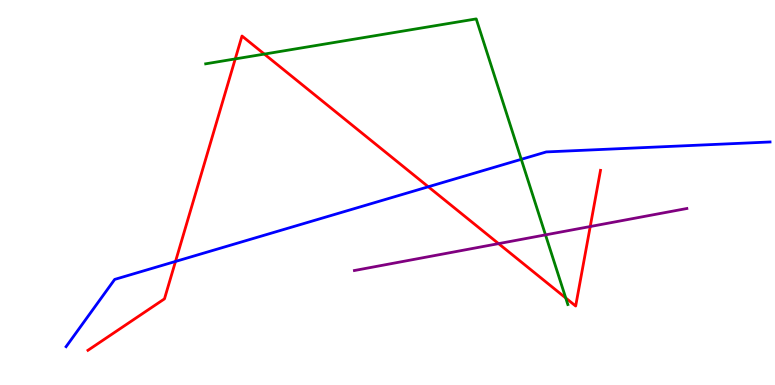[{'lines': ['blue', 'red'], 'intersections': [{'x': 2.26, 'y': 3.21}, {'x': 5.53, 'y': 5.15}]}, {'lines': ['green', 'red'], 'intersections': [{'x': 3.04, 'y': 8.47}, {'x': 3.41, 'y': 8.6}, {'x': 7.3, 'y': 2.26}]}, {'lines': ['purple', 'red'], 'intersections': [{'x': 6.43, 'y': 3.67}, {'x': 7.62, 'y': 4.12}]}, {'lines': ['blue', 'green'], 'intersections': [{'x': 6.73, 'y': 5.86}]}, {'lines': ['blue', 'purple'], 'intersections': []}, {'lines': ['green', 'purple'], 'intersections': [{'x': 7.04, 'y': 3.9}]}]